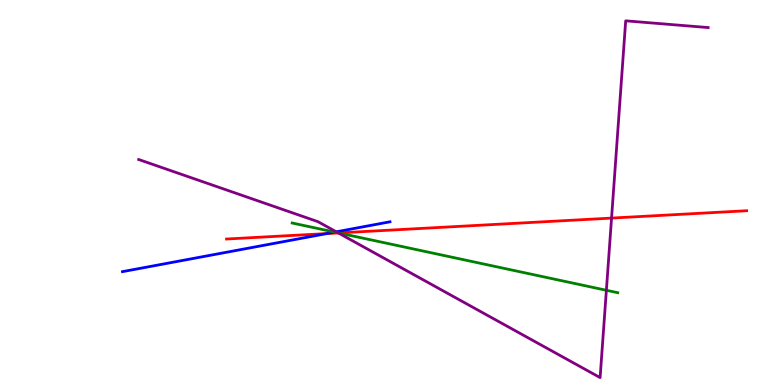[{'lines': ['blue', 'red'], 'intersections': [{'x': 4.22, 'y': 3.93}]}, {'lines': ['green', 'red'], 'intersections': [{'x': 4.37, 'y': 3.95}]}, {'lines': ['purple', 'red'], 'intersections': [{'x': 4.37, 'y': 3.95}, {'x': 7.89, 'y': 4.34}]}, {'lines': ['blue', 'green'], 'intersections': [{'x': 4.32, 'y': 3.97}]}, {'lines': ['blue', 'purple'], 'intersections': [{'x': 4.34, 'y': 3.98}]}, {'lines': ['green', 'purple'], 'intersections': [{'x': 4.36, 'y': 3.95}, {'x': 7.82, 'y': 2.46}]}]